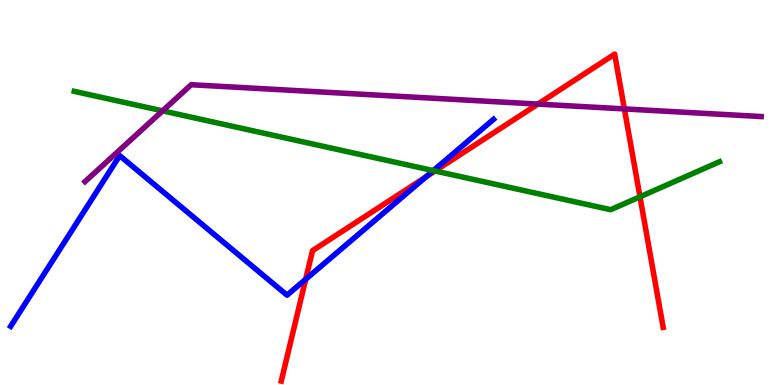[{'lines': ['blue', 'red'], 'intersections': [{'x': 3.94, 'y': 2.75}, {'x': 5.5, 'y': 5.41}]}, {'lines': ['green', 'red'], 'intersections': [{'x': 5.61, 'y': 5.56}, {'x': 8.26, 'y': 4.89}]}, {'lines': ['purple', 'red'], 'intersections': [{'x': 6.94, 'y': 7.3}, {'x': 8.06, 'y': 7.17}]}, {'lines': ['blue', 'green'], 'intersections': [{'x': 5.59, 'y': 5.57}]}, {'lines': ['blue', 'purple'], 'intersections': []}, {'lines': ['green', 'purple'], 'intersections': [{'x': 2.1, 'y': 7.12}]}]